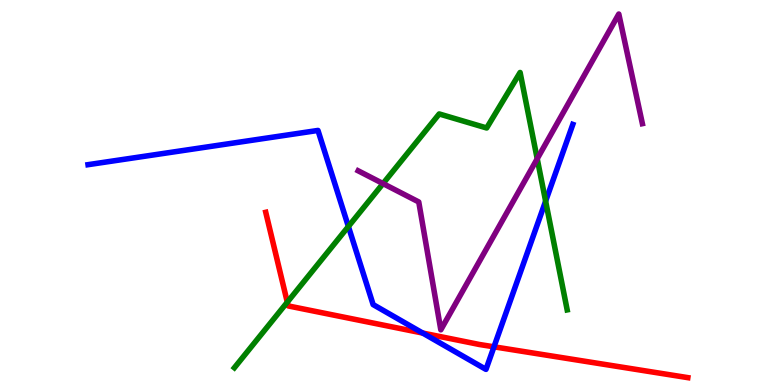[{'lines': ['blue', 'red'], 'intersections': [{'x': 5.45, 'y': 1.35}, {'x': 6.37, 'y': 0.992}]}, {'lines': ['green', 'red'], 'intersections': [{'x': 3.71, 'y': 2.15}]}, {'lines': ['purple', 'red'], 'intersections': []}, {'lines': ['blue', 'green'], 'intersections': [{'x': 4.5, 'y': 4.12}, {'x': 7.04, 'y': 4.78}]}, {'lines': ['blue', 'purple'], 'intersections': []}, {'lines': ['green', 'purple'], 'intersections': [{'x': 4.94, 'y': 5.23}, {'x': 6.93, 'y': 5.88}]}]